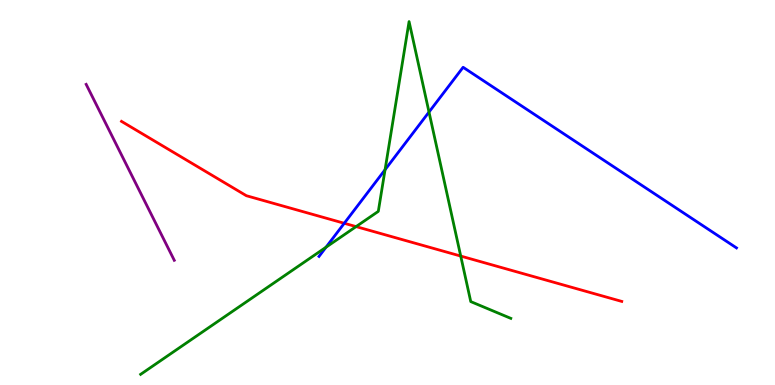[{'lines': ['blue', 'red'], 'intersections': [{'x': 4.44, 'y': 4.2}]}, {'lines': ['green', 'red'], 'intersections': [{'x': 4.59, 'y': 4.11}, {'x': 5.94, 'y': 3.35}]}, {'lines': ['purple', 'red'], 'intersections': []}, {'lines': ['blue', 'green'], 'intersections': [{'x': 4.21, 'y': 3.58}, {'x': 4.97, 'y': 5.59}, {'x': 5.54, 'y': 7.09}]}, {'lines': ['blue', 'purple'], 'intersections': []}, {'lines': ['green', 'purple'], 'intersections': []}]